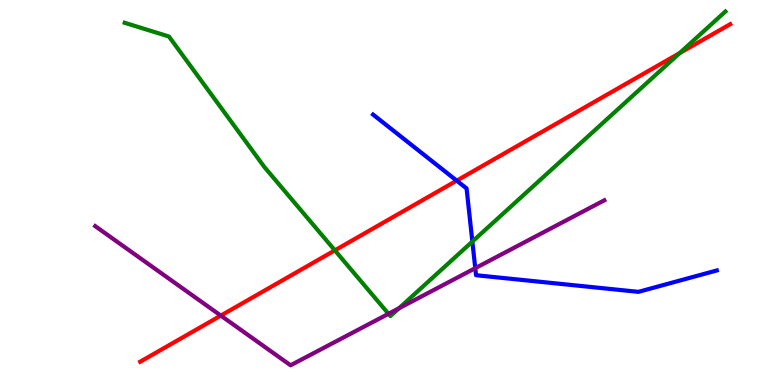[{'lines': ['blue', 'red'], 'intersections': [{'x': 5.89, 'y': 5.31}]}, {'lines': ['green', 'red'], 'intersections': [{'x': 4.32, 'y': 3.5}, {'x': 8.77, 'y': 8.62}]}, {'lines': ['purple', 'red'], 'intersections': [{'x': 2.85, 'y': 1.8}]}, {'lines': ['blue', 'green'], 'intersections': [{'x': 6.09, 'y': 3.73}]}, {'lines': ['blue', 'purple'], 'intersections': [{'x': 6.13, 'y': 3.03}]}, {'lines': ['green', 'purple'], 'intersections': [{'x': 5.01, 'y': 1.85}, {'x': 5.15, 'y': 1.99}]}]